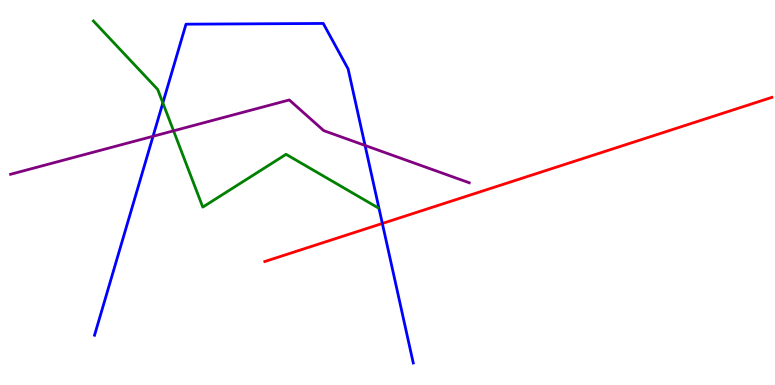[{'lines': ['blue', 'red'], 'intersections': [{'x': 4.93, 'y': 4.2}]}, {'lines': ['green', 'red'], 'intersections': []}, {'lines': ['purple', 'red'], 'intersections': []}, {'lines': ['blue', 'green'], 'intersections': [{'x': 2.1, 'y': 7.33}]}, {'lines': ['blue', 'purple'], 'intersections': [{'x': 1.97, 'y': 6.46}, {'x': 4.71, 'y': 6.22}]}, {'lines': ['green', 'purple'], 'intersections': [{'x': 2.24, 'y': 6.6}]}]